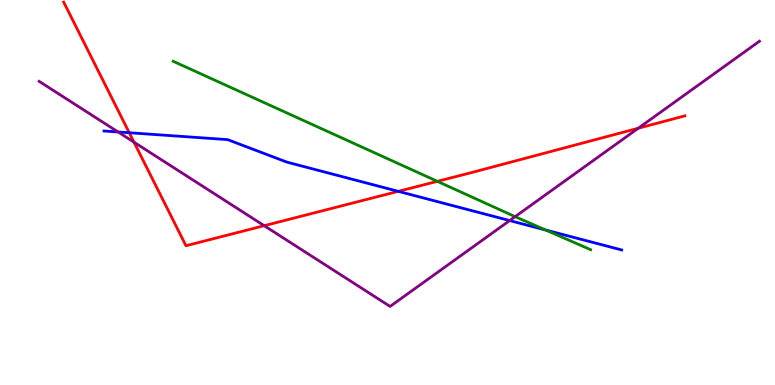[{'lines': ['blue', 'red'], 'intersections': [{'x': 1.67, 'y': 6.55}, {'x': 5.14, 'y': 5.03}]}, {'lines': ['green', 'red'], 'intersections': [{'x': 5.64, 'y': 5.29}]}, {'lines': ['purple', 'red'], 'intersections': [{'x': 1.73, 'y': 6.31}, {'x': 3.41, 'y': 4.14}, {'x': 8.24, 'y': 6.67}]}, {'lines': ['blue', 'green'], 'intersections': [{'x': 7.04, 'y': 4.03}]}, {'lines': ['blue', 'purple'], 'intersections': [{'x': 1.52, 'y': 6.57}, {'x': 6.58, 'y': 4.27}]}, {'lines': ['green', 'purple'], 'intersections': [{'x': 6.65, 'y': 4.37}]}]